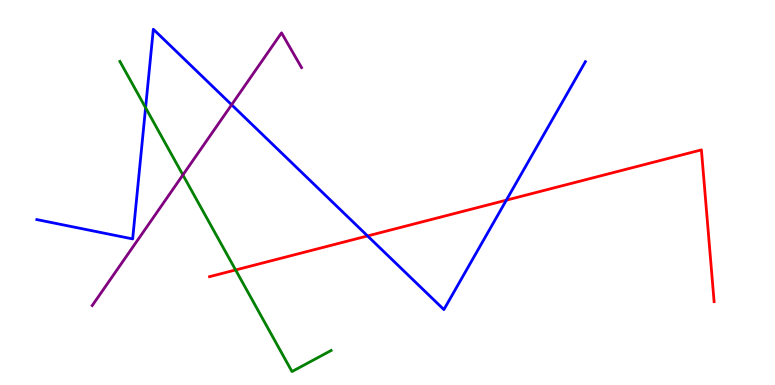[{'lines': ['blue', 'red'], 'intersections': [{'x': 4.74, 'y': 3.87}, {'x': 6.53, 'y': 4.8}]}, {'lines': ['green', 'red'], 'intersections': [{'x': 3.04, 'y': 2.99}]}, {'lines': ['purple', 'red'], 'intersections': []}, {'lines': ['blue', 'green'], 'intersections': [{'x': 1.88, 'y': 7.2}]}, {'lines': ['blue', 'purple'], 'intersections': [{'x': 2.99, 'y': 7.28}]}, {'lines': ['green', 'purple'], 'intersections': [{'x': 2.36, 'y': 5.46}]}]